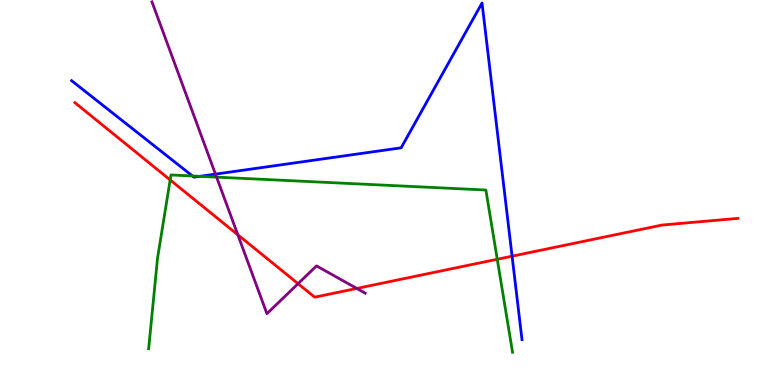[{'lines': ['blue', 'red'], 'intersections': [{'x': 6.61, 'y': 3.35}]}, {'lines': ['green', 'red'], 'intersections': [{'x': 2.2, 'y': 5.33}, {'x': 6.42, 'y': 3.27}]}, {'lines': ['purple', 'red'], 'intersections': [{'x': 3.07, 'y': 3.9}, {'x': 3.85, 'y': 2.63}, {'x': 4.6, 'y': 2.51}]}, {'lines': ['blue', 'green'], 'intersections': [{'x': 2.48, 'y': 5.43}, {'x': 2.58, 'y': 5.42}]}, {'lines': ['blue', 'purple'], 'intersections': [{'x': 2.78, 'y': 5.48}]}, {'lines': ['green', 'purple'], 'intersections': [{'x': 2.79, 'y': 5.4}]}]